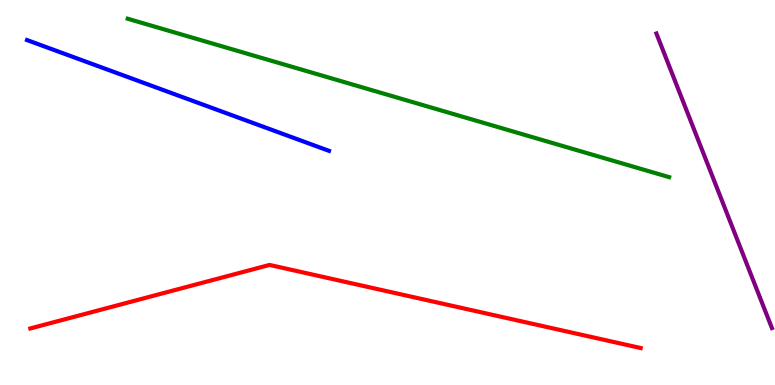[{'lines': ['blue', 'red'], 'intersections': []}, {'lines': ['green', 'red'], 'intersections': []}, {'lines': ['purple', 'red'], 'intersections': []}, {'lines': ['blue', 'green'], 'intersections': []}, {'lines': ['blue', 'purple'], 'intersections': []}, {'lines': ['green', 'purple'], 'intersections': []}]